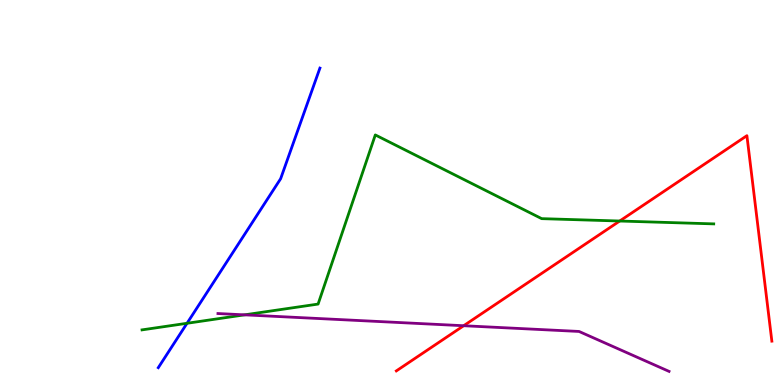[{'lines': ['blue', 'red'], 'intersections': []}, {'lines': ['green', 'red'], 'intersections': [{'x': 8.0, 'y': 4.26}]}, {'lines': ['purple', 'red'], 'intersections': [{'x': 5.98, 'y': 1.54}]}, {'lines': ['blue', 'green'], 'intersections': [{'x': 2.41, 'y': 1.6}]}, {'lines': ['blue', 'purple'], 'intersections': []}, {'lines': ['green', 'purple'], 'intersections': [{'x': 3.16, 'y': 1.82}]}]